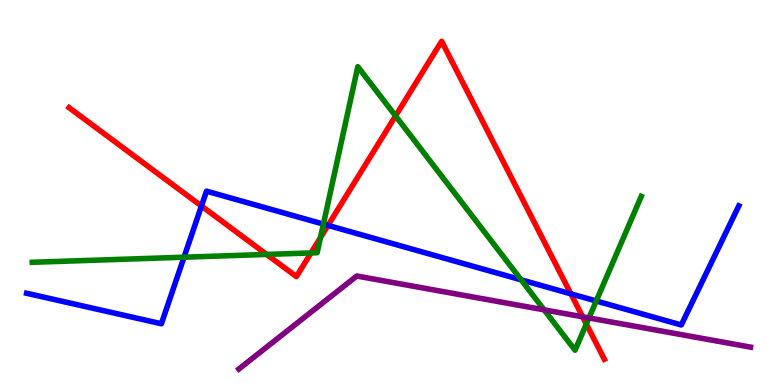[{'lines': ['blue', 'red'], 'intersections': [{'x': 2.6, 'y': 4.65}, {'x': 4.23, 'y': 4.15}, {'x': 7.37, 'y': 2.37}]}, {'lines': ['green', 'red'], 'intersections': [{'x': 3.44, 'y': 3.39}, {'x': 4.01, 'y': 3.43}, {'x': 4.14, 'y': 3.83}, {'x': 5.1, 'y': 6.99}, {'x': 7.57, 'y': 1.58}]}, {'lines': ['purple', 'red'], 'intersections': [{'x': 7.52, 'y': 1.77}]}, {'lines': ['blue', 'green'], 'intersections': [{'x': 2.37, 'y': 3.32}, {'x': 4.17, 'y': 4.18}, {'x': 6.72, 'y': 2.73}, {'x': 7.69, 'y': 2.18}]}, {'lines': ['blue', 'purple'], 'intersections': []}, {'lines': ['green', 'purple'], 'intersections': [{'x': 7.02, 'y': 1.95}, {'x': 7.6, 'y': 1.74}]}]